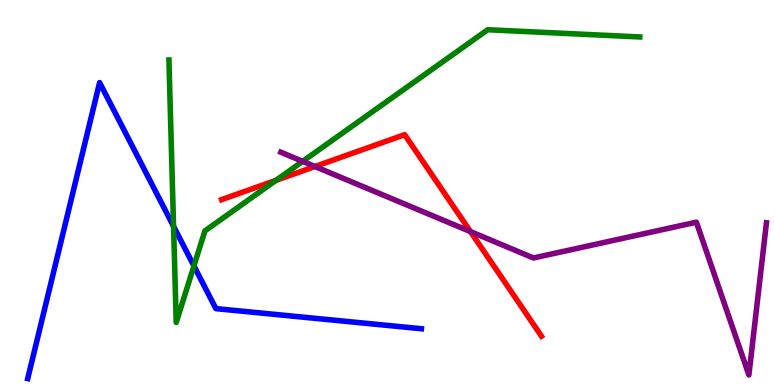[{'lines': ['blue', 'red'], 'intersections': []}, {'lines': ['green', 'red'], 'intersections': [{'x': 3.56, 'y': 5.32}]}, {'lines': ['purple', 'red'], 'intersections': [{'x': 4.06, 'y': 5.68}, {'x': 6.07, 'y': 3.98}]}, {'lines': ['blue', 'green'], 'intersections': [{'x': 2.24, 'y': 4.12}, {'x': 2.5, 'y': 3.09}]}, {'lines': ['blue', 'purple'], 'intersections': []}, {'lines': ['green', 'purple'], 'intersections': [{'x': 3.91, 'y': 5.81}]}]